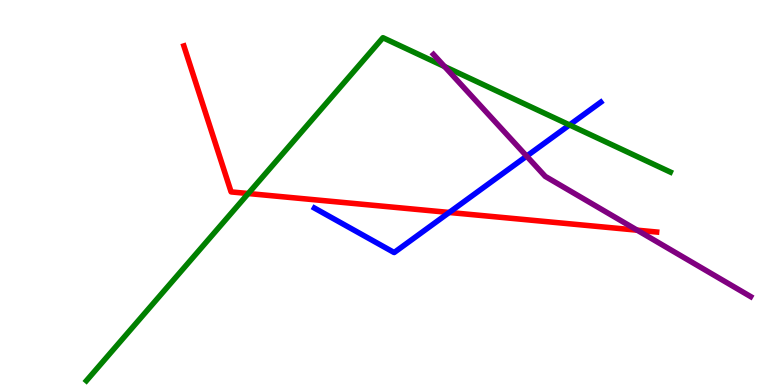[{'lines': ['blue', 'red'], 'intersections': [{'x': 5.8, 'y': 4.48}]}, {'lines': ['green', 'red'], 'intersections': [{'x': 3.2, 'y': 4.97}]}, {'lines': ['purple', 'red'], 'intersections': [{'x': 8.22, 'y': 4.02}]}, {'lines': ['blue', 'green'], 'intersections': [{'x': 7.35, 'y': 6.75}]}, {'lines': ['blue', 'purple'], 'intersections': [{'x': 6.8, 'y': 5.94}]}, {'lines': ['green', 'purple'], 'intersections': [{'x': 5.74, 'y': 8.27}]}]